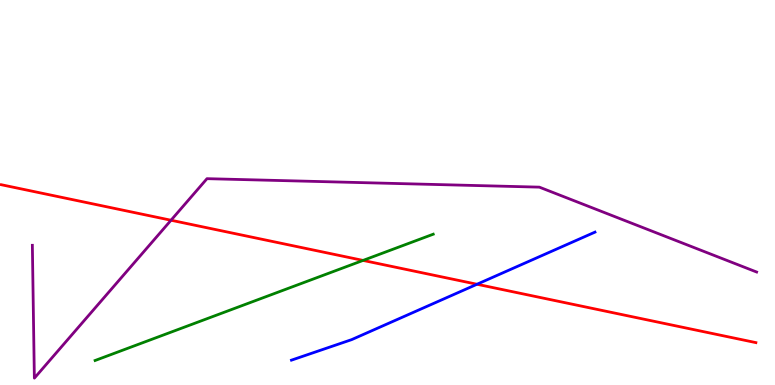[{'lines': ['blue', 'red'], 'intersections': [{'x': 6.15, 'y': 2.62}]}, {'lines': ['green', 'red'], 'intersections': [{'x': 4.68, 'y': 3.24}]}, {'lines': ['purple', 'red'], 'intersections': [{'x': 2.21, 'y': 4.28}]}, {'lines': ['blue', 'green'], 'intersections': []}, {'lines': ['blue', 'purple'], 'intersections': []}, {'lines': ['green', 'purple'], 'intersections': []}]